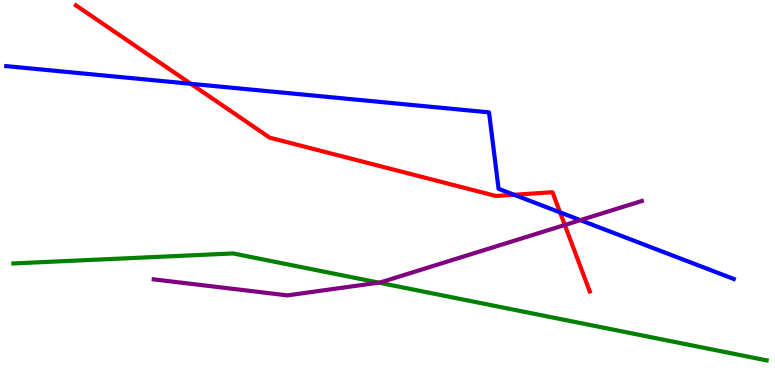[{'lines': ['blue', 'red'], 'intersections': [{'x': 2.46, 'y': 7.82}, {'x': 6.63, 'y': 4.94}, {'x': 7.23, 'y': 4.48}]}, {'lines': ['green', 'red'], 'intersections': []}, {'lines': ['purple', 'red'], 'intersections': [{'x': 7.29, 'y': 4.16}]}, {'lines': ['blue', 'green'], 'intersections': []}, {'lines': ['blue', 'purple'], 'intersections': [{'x': 7.49, 'y': 4.28}]}, {'lines': ['green', 'purple'], 'intersections': [{'x': 4.89, 'y': 2.66}]}]